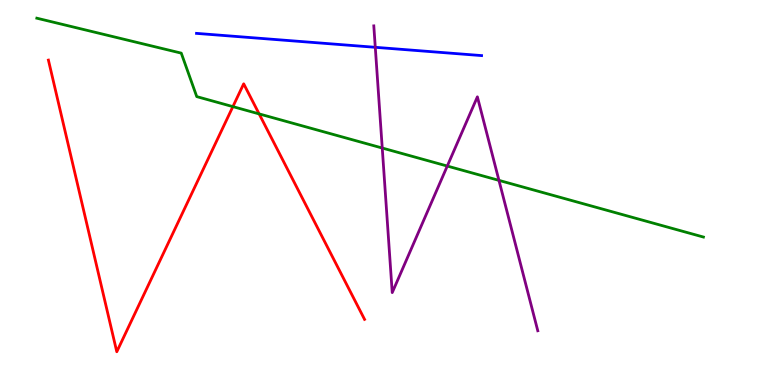[{'lines': ['blue', 'red'], 'intersections': []}, {'lines': ['green', 'red'], 'intersections': [{'x': 3.0, 'y': 7.23}, {'x': 3.34, 'y': 7.04}]}, {'lines': ['purple', 'red'], 'intersections': []}, {'lines': ['blue', 'green'], 'intersections': []}, {'lines': ['blue', 'purple'], 'intersections': [{'x': 4.84, 'y': 8.77}]}, {'lines': ['green', 'purple'], 'intersections': [{'x': 4.93, 'y': 6.16}, {'x': 5.77, 'y': 5.69}, {'x': 6.44, 'y': 5.32}]}]